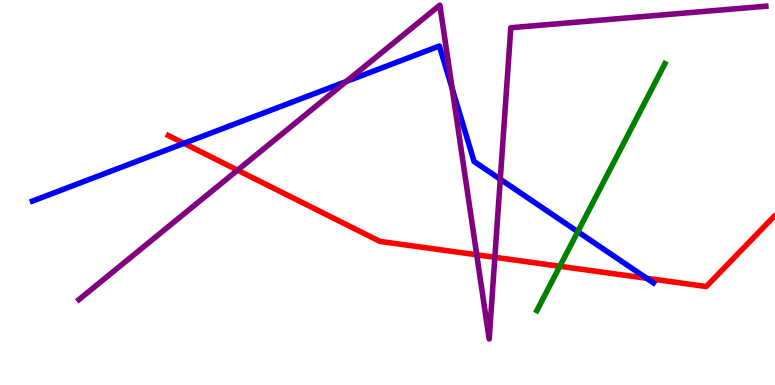[{'lines': ['blue', 'red'], 'intersections': [{'x': 2.37, 'y': 6.28}, {'x': 8.34, 'y': 2.77}]}, {'lines': ['green', 'red'], 'intersections': [{'x': 7.22, 'y': 3.08}]}, {'lines': ['purple', 'red'], 'intersections': [{'x': 3.07, 'y': 5.58}, {'x': 6.15, 'y': 3.38}, {'x': 6.39, 'y': 3.32}]}, {'lines': ['blue', 'green'], 'intersections': [{'x': 7.46, 'y': 3.98}]}, {'lines': ['blue', 'purple'], 'intersections': [{'x': 4.47, 'y': 7.88}, {'x': 5.83, 'y': 7.7}, {'x': 6.46, 'y': 5.34}]}, {'lines': ['green', 'purple'], 'intersections': []}]